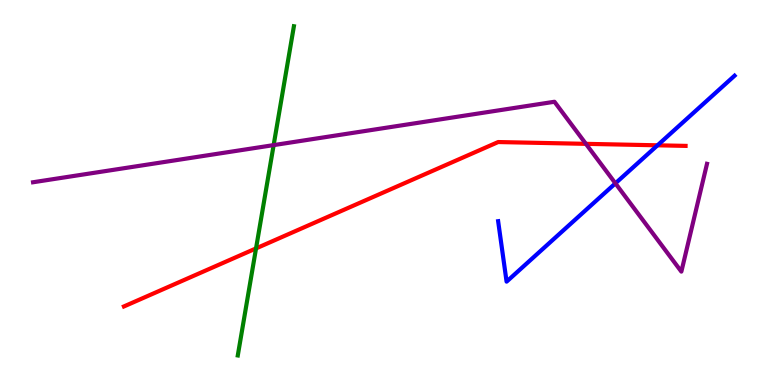[{'lines': ['blue', 'red'], 'intersections': [{'x': 8.48, 'y': 6.23}]}, {'lines': ['green', 'red'], 'intersections': [{'x': 3.3, 'y': 3.55}]}, {'lines': ['purple', 'red'], 'intersections': [{'x': 7.56, 'y': 6.26}]}, {'lines': ['blue', 'green'], 'intersections': []}, {'lines': ['blue', 'purple'], 'intersections': [{'x': 7.94, 'y': 5.24}]}, {'lines': ['green', 'purple'], 'intersections': [{'x': 3.53, 'y': 6.23}]}]